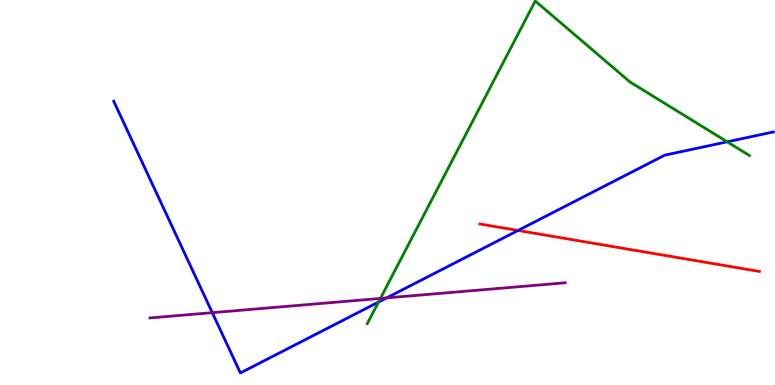[{'lines': ['blue', 'red'], 'intersections': [{'x': 6.68, 'y': 4.01}]}, {'lines': ['green', 'red'], 'intersections': []}, {'lines': ['purple', 'red'], 'intersections': []}, {'lines': ['blue', 'green'], 'intersections': [{'x': 4.88, 'y': 2.15}, {'x': 9.38, 'y': 6.32}]}, {'lines': ['blue', 'purple'], 'intersections': [{'x': 2.74, 'y': 1.88}, {'x': 4.99, 'y': 2.26}]}, {'lines': ['green', 'purple'], 'intersections': [{'x': 4.91, 'y': 2.25}]}]